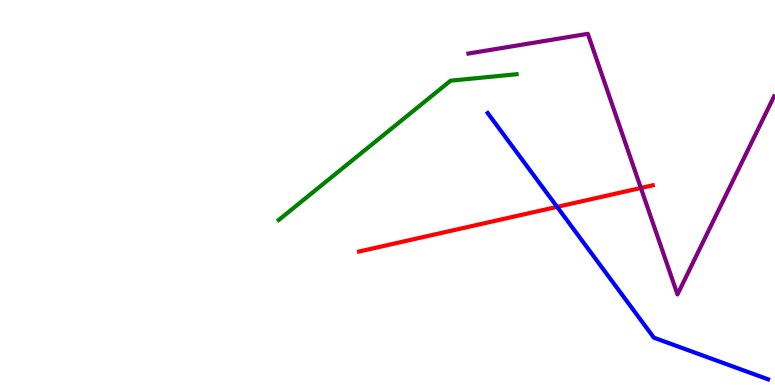[{'lines': ['blue', 'red'], 'intersections': [{'x': 7.19, 'y': 4.63}]}, {'lines': ['green', 'red'], 'intersections': []}, {'lines': ['purple', 'red'], 'intersections': [{'x': 8.27, 'y': 5.12}]}, {'lines': ['blue', 'green'], 'intersections': []}, {'lines': ['blue', 'purple'], 'intersections': []}, {'lines': ['green', 'purple'], 'intersections': []}]